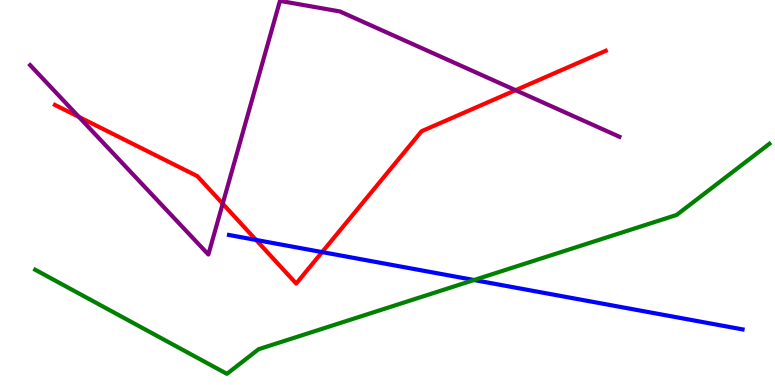[{'lines': ['blue', 'red'], 'intersections': [{'x': 3.3, 'y': 3.77}, {'x': 4.16, 'y': 3.45}]}, {'lines': ['green', 'red'], 'intersections': []}, {'lines': ['purple', 'red'], 'intersections': [{'x': 1.02, 'y': 6.96}, {'x': 2.87, 'y': 4.71}, {'x': 6.65, 'y': 7.66}]}, {'lines': ['blue', 'green'], 'intersections': [{'x': 6.12, 'y': 2.73}]}, {'lines': ['blue', 'purple'], 'intersections': []}, {'lines': ['green', 'purple'], 'intersections': []}]